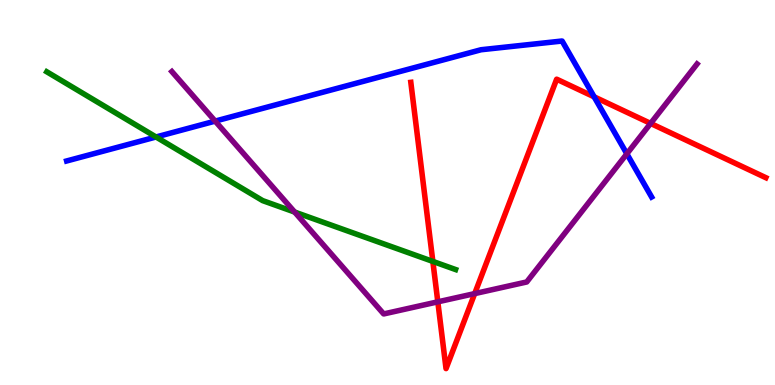[{'lines': ['blue', 'red'], 'intersections': [{'x': 7.67, 'y': 7.48}]}, {'lines': ['green', 'red'], 'intersections': [{'x': 5.59, 'y': 3.21}]}, {'lines': ['purple', 'red'], 'intersections': [{'x': 5.65, 'y': 2.16}, {'x': 6.13, 'y': 2.37}, {'x': 8.39, 'y': 6.79}]}, {'lines': ['blue', 'green'], 'intersections': [{'x': 2.01, 'y': 6.44}]}, {'lines': ['blue', 'purple'], 'intersections': [{'x': 2.78, 'y': 6.85}, {'x': 8.09, 'y': 6.0}]}, {'lines': ['green', 'purple'], 'intersections': [{'x': 3.8, 'y': 4.49}]}]